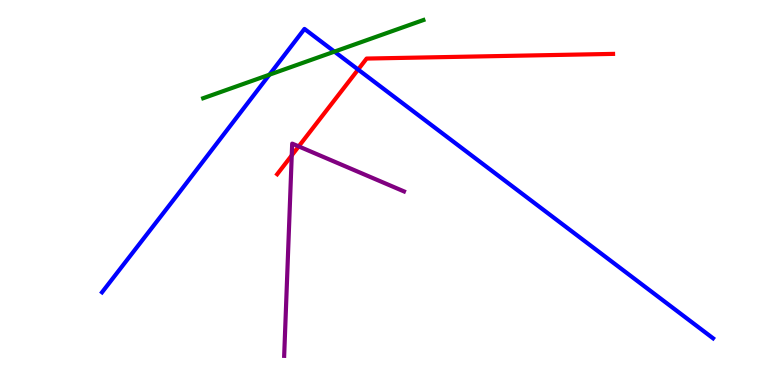[{'lines': ['blue', 'red'], 'intersections': [{'x': 4.62, 'y': 8.19}]}, {'lines': ['green', 'red'], 'intersections': []}, {'lines': ['purple', 'red'], 'intersections': [{'x': 3.76, 'y': 5.96}, {'x': 3.85, 'y': 6.2}]}, {'lines': ['blue', 'green'], 'intersections': [{'x': 3.48, 'y': 8.06}, {'x': 4.32, 'y': 8.66}]}, {'lines': ['blue', 'purple'], 'intersections': []}, {'lines': ['green', 'purple'], 'intersections': []}]